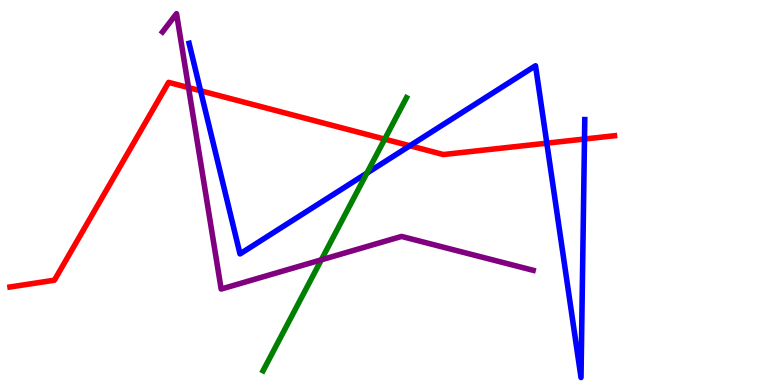[{'lines': ['blue', 'red'], 'intersections': [{'x': 2.59, 'y': 7.64}, {'x': 5.29, 'y': 6.21}, {'x': 7.06, 'y': 6.28}, {'x': 7.54, 'y': 6.39}]}, {'lines': ['green', 'red'], 'intersections': [{'x': 4.96, 'y': 6.39}]}, {'lines': ['purple', 'red'], 'intersections': [{'x': 2.43, 'y': 7.72}]}, {'lines': ['blue', 'green'], 'intersections': [{'x': 4.73, 'y': 5.5}]}, {'lines': ['blue', 'purple'], 'intersections': []}, {'lines': ['green', 'purple'], 'intersections': [{'x': 4.15, 'y': 3.25}]}]